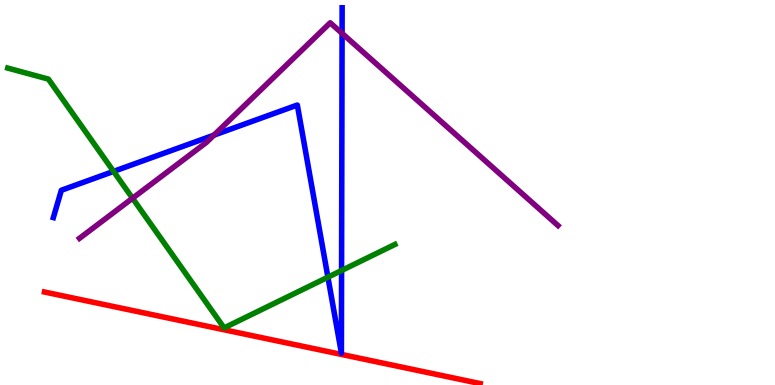[{'lines': ['blue', 'red'], 'intersections': []}, {'lines': ['green', 'red'], 'intersections': []}, {'lines': ['purple', 'red'], 'intersections': []}, {'lines': ['blue', 'green'], 'intersections': [{'x': 1.47, 'y': 5.55}, {'x': 4.23, 'y': 2.8}, {'x': 4.41, 'y': 2.97}]}, {'lines': ['blue', 'purple'], 'intersections': [{'x': 2.76, 'y': 6.49}, {'x': 4.41, 'y': 9.13}]}, {'lines': ['green', 'purple'], 'intersections': [{'x': 1.71, 'y': 4.85}]}]